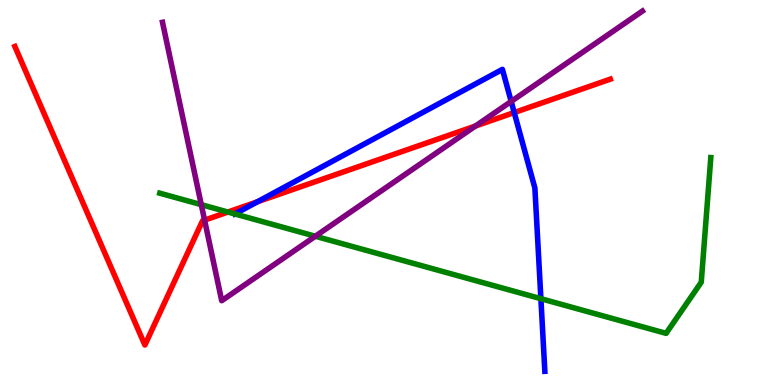[{'lines': ['blue', 'red'], 'intersections': [{'x': 3.32, 'y': 4.76}, {'x': 6.64, 'y': 7.08}]}, {'lines': ['green', 'red'], 'intersections': [{'x': 2.94, 'y': 4.49}]}, {'lines': ['purple', 'red'], 'intersections': [{'x': 2.64, 'y': 4.28}, {'x': 6.13, 'y': 6.73}]}, {'lines': ['blue', 'green'], 'intersections': [{'x': 3.03, 'y': 4.44}, {'x': 6.98, 'y': 2.24}]}, {'lines': ['blue', 'purple'], 'intersections': [{'x': 6.6, 'y': 7.37}]}, {'lines': ['green', 'purple'], 'intersections': [{'x': 2.6, 'y': 4.68}, {'x': 4.07, 'y': 3.86}]}]